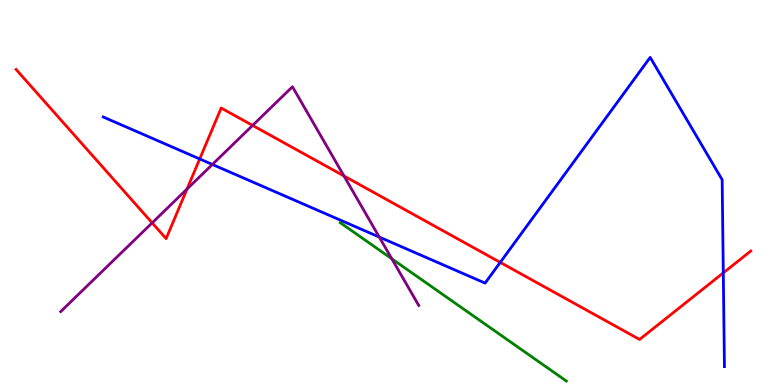[{'lines': ['blue', 'red'], 'intersections': [{'x': 2.58, 'y': 5.87}, {'x': 6.45, 'y': 3.18}, {'x': 9.33, 'y': 2.91}]}, {'lines': ['green', 'red'], 'intersections': []}, {'lines': ['purple', 'red'], 'intersections': [{'x': 1.96, 'y': 4.21}, {'x': 2.41, 'y': 5.09}, {'x': 3.26, 'y': 6.74}, {'x': 4.44, 'y': 5.43}]}, {'lines': ['blue', 'green'], 'intersections': []}, {'lines': ['blue', 'purple'], 'intersections': [{'x': 2.74, 'y': 5.73}, {'x': 4.89, 'y': 3.84}]}, {'lines': ['green', 'purple'], 'intersections': [{'x': 5.06, 'y': 3.28}]}]